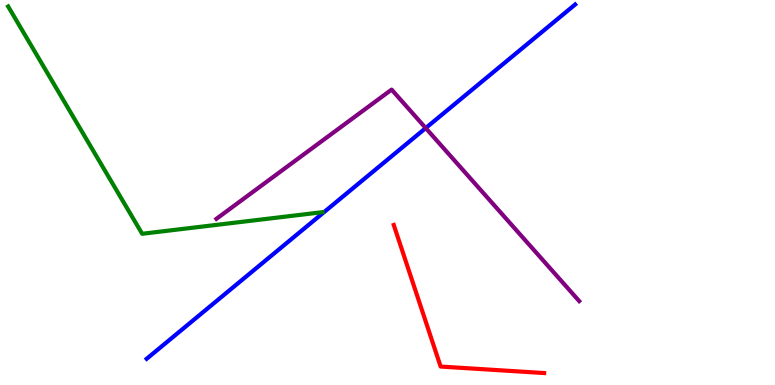[{'lines': ['blue', 'red'], 'intersections': []}, {'lines': ['green', 'red'], 'intersections': []}, {'lines': ['purple', 'red'], 'intersections': []}, {'lines': ['blue', 'green'], 'intersections': []}, {'lines': ['blue', 'purple'], 'intersections': [{'x': 5.49, 'y': 6.67}]}, {'lines': ['green', 'purple'], 'intersections': []}]